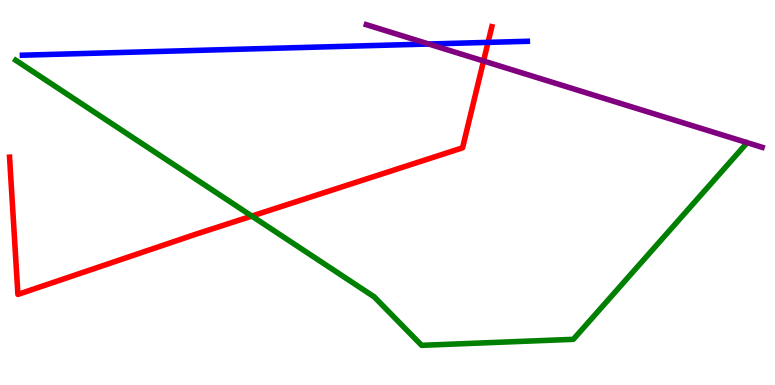[{'lines': ['blue', 'red'], 'intersections': [{'x': 6.3, 'y': 8.9}]}, {'lines': ['green', 'red'], 'intersections': [{'x': 3.25, 'y': 4.39}]}, {'lines': ['purple', 'red'], 'intersections': [{'x': 6.24, 'y': 8.42}]}, {'lines': ['blue', 'green'], 'intersections': []}, {'lines': ['blue', 'purple'], 'intersections': [{'x': 5.53, 'y': 8.86}]}, {'lines': ['green', 'purple'], 'intersections': []}]